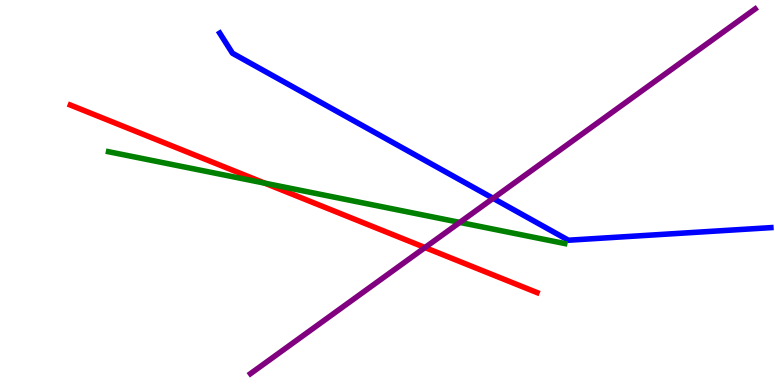[{'lines': ['blue', 'red'], 'intersections': []}, {'lines': ['green', 'red'], 'intersections': [{'x': 3.42, 'y': 5.24}]}, {'lines': ['purple', 'red'], 'intersections': [{'x': 5.48, 'y': 3.57}]}, {'lines': ['blue', 'green'], 'intersections': []}, {'lines': ['blue', 'purple'], 'intersections': [{'x': 6.36, 'y': 4.85}]}, {'lines': ['green', 'purple'], 'intersections': [{'x': 5.93, 'y': 4.22}]}]